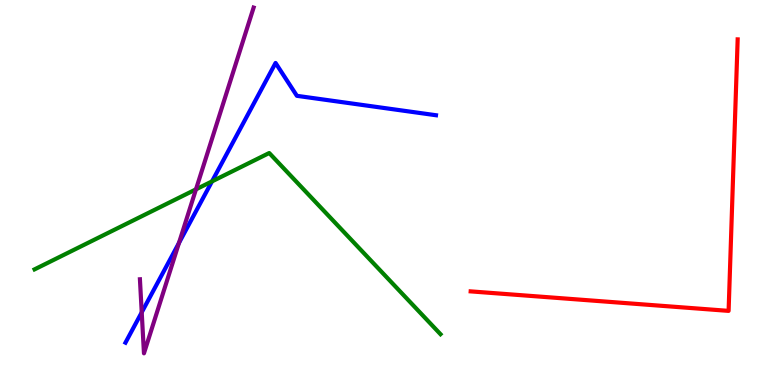[{'lines': ['blue', 'red'], 'intersections': []}, {'lines': ['green', 'red'], 'intersections': []}, {'lines': ['purple', 'red'], 'intersections': []}, {'lines': ['blue', 'green'], 'intersections': [{'x': 2.74, 'y': 5.29}]}, {'lines': ['blue', 'purple'], 'intersections': [{'x': 1.83, 'y': 1.89}, {'x': 2.31, 'y': 3.69}]}, {'lines': ['green', 'purple'], 'intersections': [{'x': 2.53, 'y': 5.08}]}]